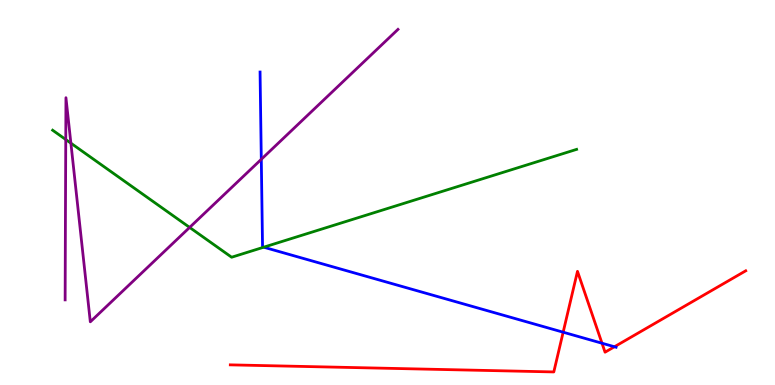[{'lines': ['blue', 'red'], 'intersections': [{'x': 7.27, 'y': 1.37}, {'x': 7.77, 'y': 1.09}, {'x': 7.93, 'y': 0.993}]}, {'lines': ['green', 'red'], 'intersections': []}, {'lines': ['purple', 'red'], 'intersections': []}, {'lines': ['blue', 'green'], 'intersections': [{'x': 3.4, 'y': 3.58}]}, {'lines': ['blue', 'purple'], 'intersections': [{'x': 3.37, 'y': 5.86}]}, {'lines': ['green', 'purple'], 'intersections': [{'x': 0.849, 'y': 6.38}, {'x': 0.915, 'y': 6.28}, {'x': 2.45, 'y': 4.09}]}]